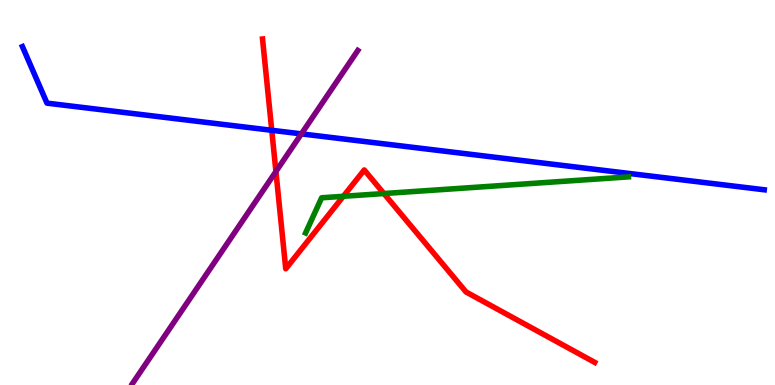[{'lines': ['blue', 'red'], 'intersections': [{'x': 3.51, 'y': 6.62}]}, {'lines': ['green', 'red'], 'intersections': [{'x': 4.43, 'y': 4.9}, {'x': 4.95, 'y': 4.97}]}, {'lines': ['purple', 'red'], 'intersections': [{'x': 3.56, 'y': 5.55}]}, {'lines': ['blue', 'green'], 'intersections': []}, {'lines': ['blue', 'purple'], 'intersections': [{'x': 3.89, 'y': 6.52}]}, {'lines': ['green', 'purple'], 'intersections': []}]